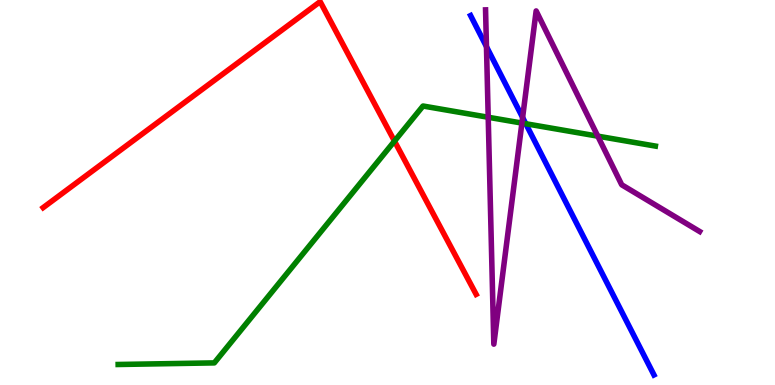[{'lines': ['blue', 'red'], 'intersections': []}, {'lines': ['green', 'red'], 'intersections': [{'x': 5.09, 'y': 6.33}]}, {'lines': ['purple', 'red'], 'intersections': []}, {'lines': ['blue', 'green'], 'intersections': [{'x': 6.78, 'y': 6.79}]}, {'lines': ['blue', 'purple'], 'intersections': [{'x': 6.28, 'y': 8.79}, {'x': 6.74, 'y': 6.95}]}, {'lines': ['green', 'purple'], 'intersections': [{'x': 6.3, 'y': 6.95}, {'x': 6.73, 'y': 6.8}, {'x': 7.71, 'y': 6.46}]}]